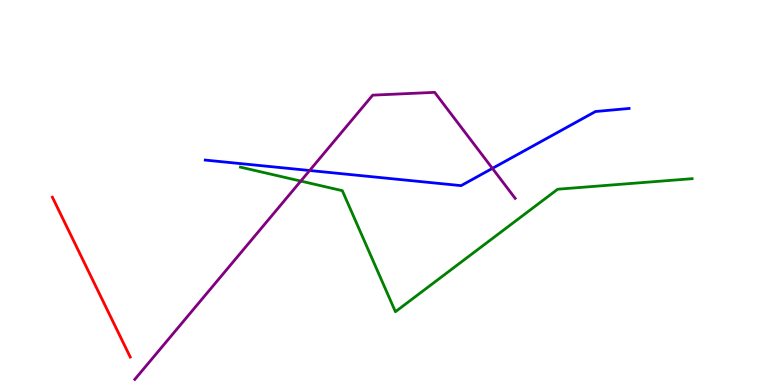[{'lines': ['blue', 'red'], 'intersections': []}, {'lines': ['green', 'red'], 'intersections': []}, {'lines': ['purple', 'red'], 'intersections': []}, {'lines': ['blue', 'green'], 'intersections': []}, {'lines': ['blue', 'purple'], 'intersections': [{'x': 4.0, 'y': 5.57}, {'x': 6.35, 'y': 5.63}]}, {'lines': ['green', 'purple'], 'intersections': [{'x': 3.88, 'y': 5.3}]}]